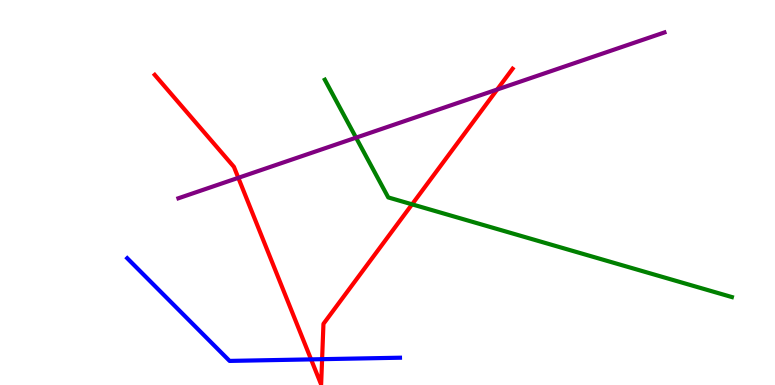[{'lines': ['blue', 'red'], 'intersections': [{'x': 4.01, 'y': 0.665}, {'x': 4.16, 'y': 0.671}]}, {'lines': ['green', 'red'], 'intersections': [{'x': 5.32, 'y': 4.69}]}, {'lines': ['purple', 'red'], 'intersections': [{'x': 3.08, 'y': 5.38}, {'x': 6.42, 'y': 7.68}]}, {'lines': ['blue', 'green'], 'intersections': []}, {'lines': ['blue', 'purple'], 'intersections': []}, {'lines': ['green', 'purple'], 'intersections': [{'x': 4.59, 'y': 6.42}]}]